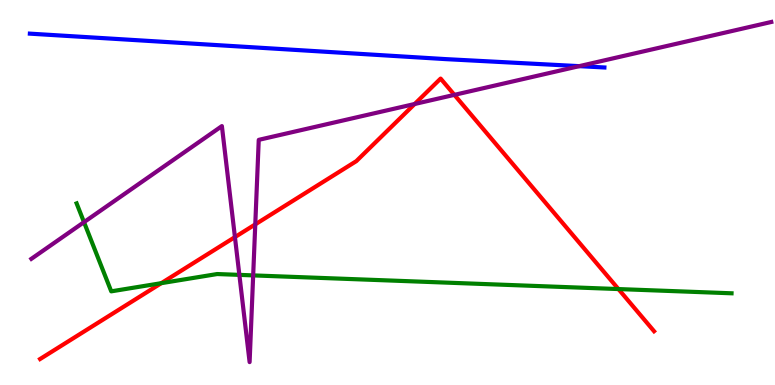[{'lines': ['blue', 'red'], 'intersections': []}, {'lines': ['green', 'red'], 'intersections': [{'x': 2.08, 'y': 2.64}, {'x': 7.98, 'y': 2.49}]}, {'lines': ['purple', 'red'], 'intersections': [{'x': 3.03, 'y': 3.84}, {'x': 3.29, 'y': 4.17}, {'x': 5.35, 'y': 7.3}, {'x': 5.86, 'y': 7.54}]}, {'lines': ['blue', 'green'], 'intersections': []}, {'lines': ['blue', 'purple'], 'intersections': [{'x': 7.47, 'y': 8.28}]}, {'lines': ['green', 'purple'], 'intersections': [{'x': 1.08, 'y': 4.23}, {'x': 3.09, 'y': 2.86}, {'x': 3.27, 'y': 2.85}]}]